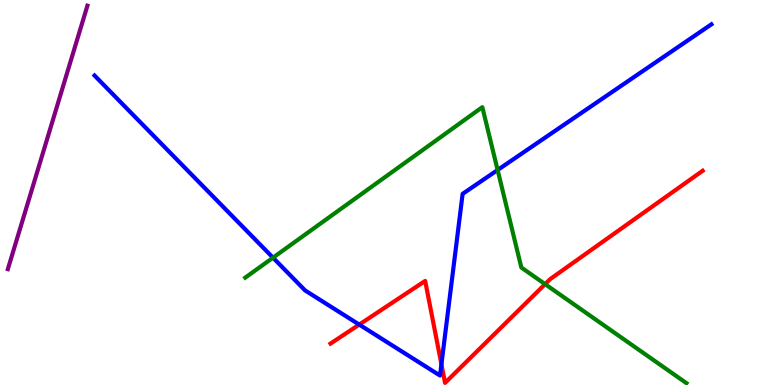[{'lines': ['blue', 'red'], 'intersections': [{'x': 4.64, 'y': 1.57}, {'x': 5.7, 'y': 0.538}]}, {'lines': ['green', 'red'], 'intersections': [{'x': 7.03, 'y': 2.62}]}, {'lines': ['purple', 'red'], 'intersections': []}, {'lines': ['blue', 'green'], 'intersections': [{'x': 3.52, 'y': 3.31}, {'x': 6.42, 'y': 5.58}]}, {'lines': ['blue', 'purple'], 'intersections': []}, {'lines': ['green', 'purple'], 'intersections': []}]